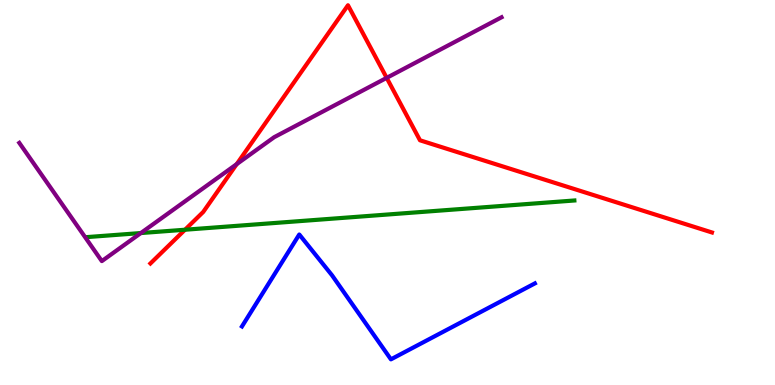[{'lines': ['blue', 'red'], 'intersections': []}, {'lines': ['green', 'red'], 'intersections': [{'x': 2.39, 'y': 4.03}]}, {'lines': ['purple', 'red'], 'intersections': [{'x': 3.05, 'y': 5.74}, {'x': 4.99, 'y': 7.98}]}, {'lines': ['blue', 'green'], 'intersections': []}, {'lines': ['blue', 'purple'], 'intersections': []}, {'lines': ['green', 'purple'], 'intersections': [{'x': 1.82, 'y': 3.95}]}]